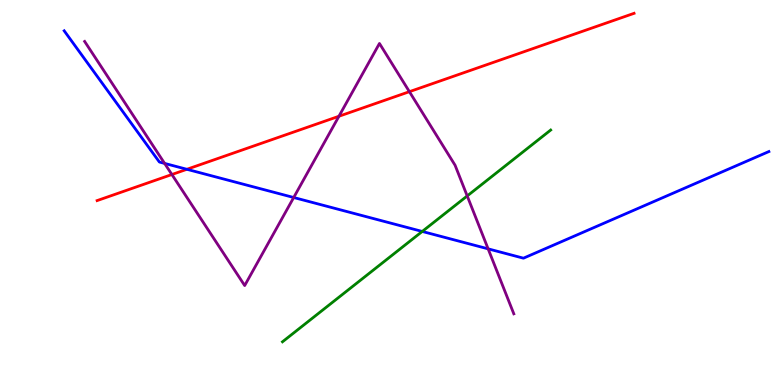[{'lines': ['blue', 'red'], 'intersections': [{'x': 2.41, 'y': 5.6}]}, {'lines': ['green', 'red'], 'intersections': []}, {'lines': ['purple', 'red'], 'intersections': [{'x': 2.22, 'y': 5.47}, {'x': 4.37, 'y': 6.98}, {'x': 5.28, 'y': 7.62}]}, {'lines': ['blue', 'green'], 'intersections': [{'x': 5.45, 'y': 3.99}]}, {'lines': ['blue', 'purple'], 'intersections': [{'x': 2.12, 'y': 5.76}, {'x': 3.79, 'y': 4.87}, {'x': 6.3, 'y': 3.54}]}, {'lines': ['green', 'purple'], 'intersections': [{'x': 6.03, 'y': 4.91}]}]